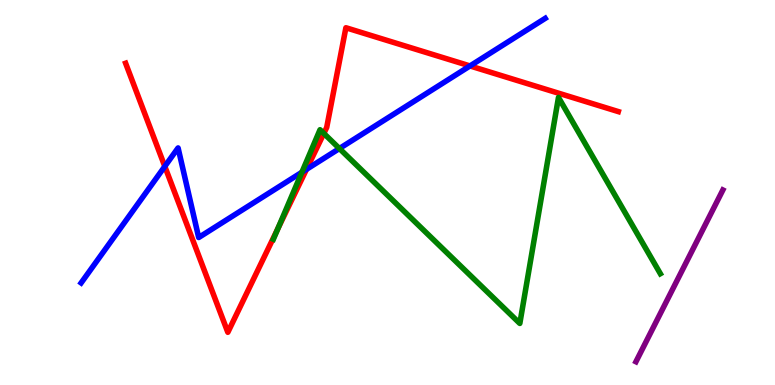[{'lines': ['blue', 'red'], 'intersections': [{'x': 2.13, 'y': 5.68}, {'x': 3.95, 'y': 5.6}, {'x': 6.06, 'y': 8.29}]}, {'lines': ['green', 'red'], 'intersections': [{'x': 3.59, 'y': 4.07}, {'x': 4.18, 'y': 6.53}]}, {'lines': ['purple', 'red'], 'intersections': []}, {'lines': ['blue', 'green'], 'intersections': [{'x': 3.9, 'y': 5.53}, {'x': 4.38, 'y': 6.14}]}, {'lines': ['blue', 'purple'], 'intersections': []}, {'lines': ['green', 'purple'], 'intersections': []}]